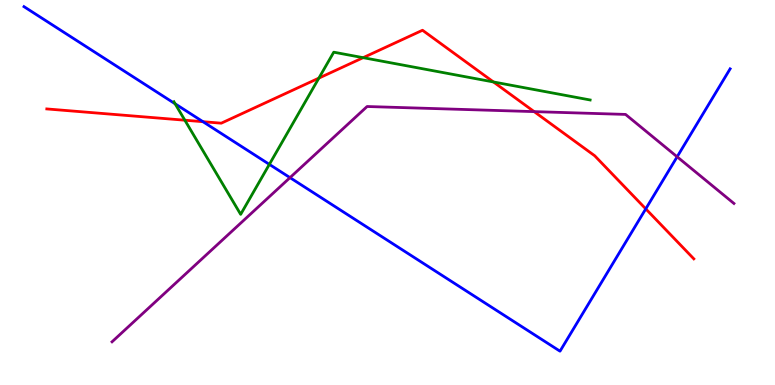[{'lines': ['blue', 'red'], 'intersections': [{'x': 2.62, 'y': 6.84}, {'x': 8.33, 'y': 4.58}]}, {'lines': ['green', 'red'], 'intersections': [{'x': 2.39, 'y': 6.88}, {'x': 4.11, 'y': 7.97}, {'x': 4.69, 'y': 8.5}, {'x': 6.37, 'y': 7.87}]}, {'lines': ['purple', 'red'], 'intersections': [{'x': 6.89, 'y': 7.1}]}, {'lines': ['blue', 'green'], 'intersections': [{'x': 2.26, 'y': 7.3}, {'x': 3.48, 'y': 5.73}]}, {'lines': ['blue', 'purple'], 'intersections': [{'x': 3.74, 'y': 5.39}, {'x': 8.74, 'y': 5.93}]}, {'lines': ['green', 'purple'], 'intersections': []}]